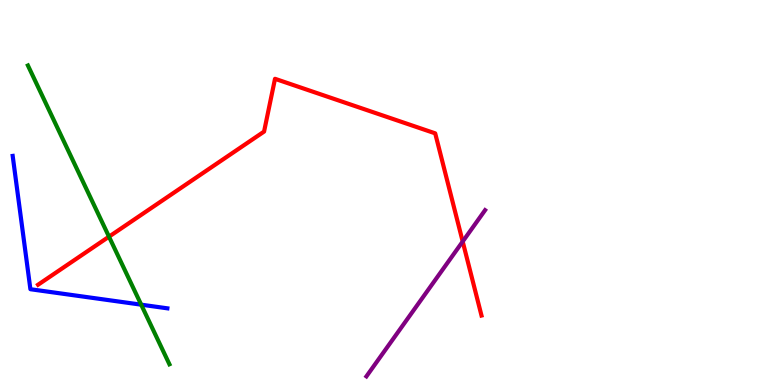[{'lines': ['blue', 'red'], 'intersections': []}, {'lines': ['green', 'red'], 'intersections': [{'x': 1.41, 'y': 3.85}]}, {'lines': ['purple', 'red'], 'intersections': [{'x': 5.97, 'y': 3.73}]}, {'lines': ['blue', 'green'], 'intersections': [{'x': 1.82, 'y': 2.09}]}, {'lines': ['blue', 'purple'], 'intersections': []}, {'lines': ['green', 'purple'], 'intersections': []}]